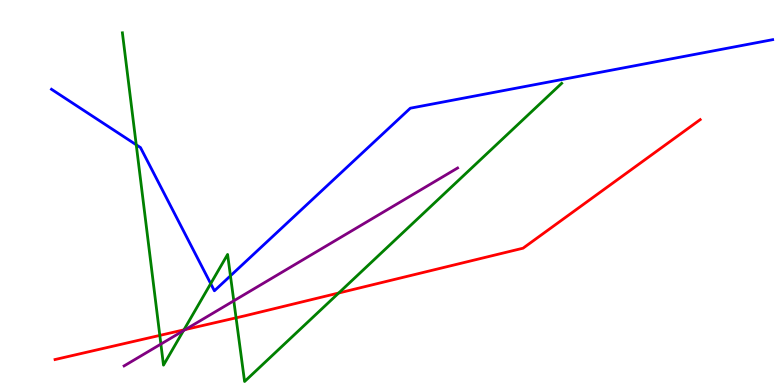[{'lines': ['blue', 'red'], 'intersections': []}, {'lines': ['green', 'red'], 'intersections': [{'x': 2.06, 'y': 1.29}, {'x': 2.37, 'y': 1.43}, {'x': 3.05, 'y': 1.74}, {'x': 4.37, 'y': 2.39}]}, {'lines': ['purple', 'red'], 'intersections': [{'x': 2.39, 'y': 1.44}]}, {'lines': ['blue', 'green'], 'intersections': [{'x': 1.76, 'y': 6.24}, {'x': 2.72, 'y': 2.63}, {'x': 2.97, 'y': 2.84}]}, {'lines': ['blue', 'purple'], 'intersections': []}, {'lines': ['green', 'purple'], 'intersections': [{'x': 2.08, 'y': 1.06}, {'x': 2.37, 'y': 1.41}, {'x': 3.02, 'y': 2.19}]}]